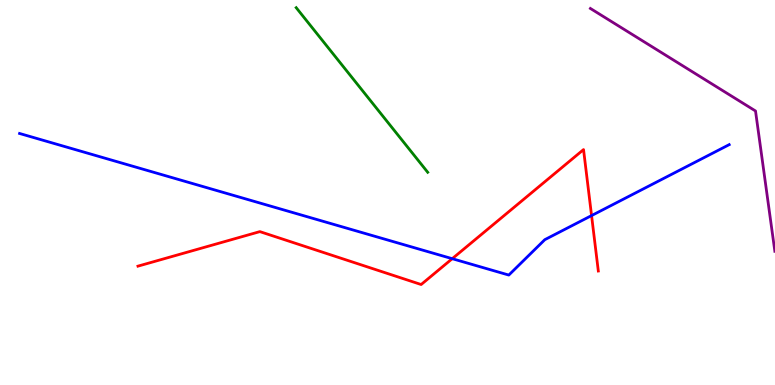[{'lines': ['blue', 'red'], 'intersections': [{'x': 5.84, 'y': 3.28}, {'x': 7.63, 'y': 4.4}]}, {'lines': ['green', 'red'], 'intersections': []}, {'lines': ['purple', 'red'], 'intersections': []}, {'lines': ['blue', 'green'], 'intersections': []}, {'lines': ['blue', 'purple'], 'intersections': []}, {'lines': ['green', 'purple'], 'intersections': []}]